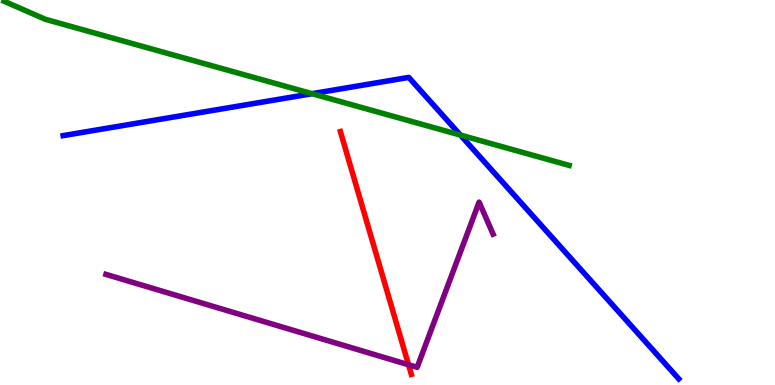[{'lines': ['blue', 'red'], 'intersections': []}, {'lines': ['green', 'red'], 'intersections': []}, {'lines': ['purple', 'red'], 'intersections': [{'x': 5.27, 'y': 0.526}]}, {'lines': ['blue', 'green'], 'intersections': [{'x': 4.03, 'y': 7.57}, {'x': 5.94, 'y': 6.49}]}, {'lines': ['blue', 'purple'], 'intersections': []}, {'lines': ['green', 'purple'], 'intersections': []}]